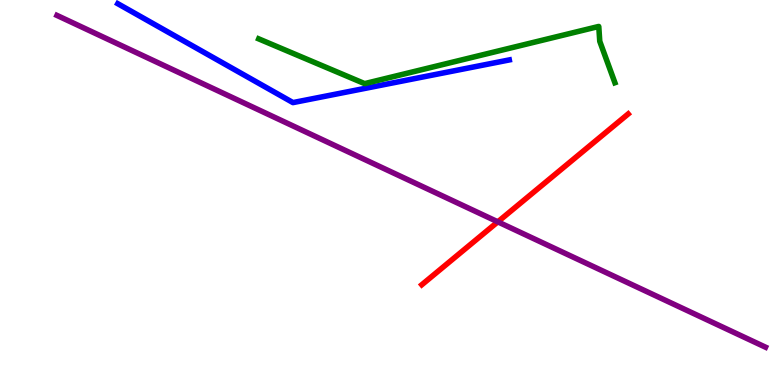[{'lines': ['blue', 'red'], 'intersections': []}, {'lines': ['green', 'red'], 'intersections': []}, {'lines': ['purple', 'red'], 'intersections': [{'x': 6.42, 'y': 4.24}]}, {'lines': ['blue', 'green'], 'intersections': []}, {'lines': ['blue', 'purple'], 'intersections': []}, {'lines': ['green', 'purple'], 'intersections': []}]